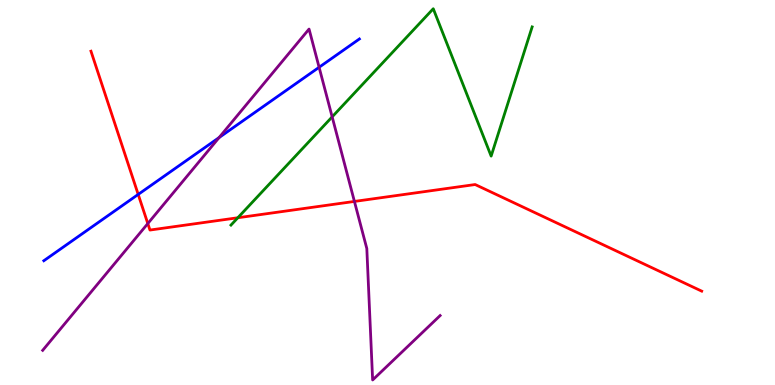[{'lines': ['blue', 'red'], 'intersections': [{'x': 1.78, 'y': 4.95}]}, {'lines': ['green', 'red'], 'intersections': [{'x': 3.07, 'y': 4.34}]}, {'lines': ['purple', 'red'], 'intersections': [{'x': 1.91, 'y': 4.19}, {'x': 4.57, 'y': 4.77}]}, {'lines': ['blue', 'green'], 'intersections': []}, {'lines': ['blue', 'purple'], 'intersections': [{'x': 2.83, 'y': 6.43}, {'x': 4.12, 'y': 8.25}]}, {'lines': ['green', 'purple'], 'intersections': [{'x': 4.29, 'y': 6.96}]}]